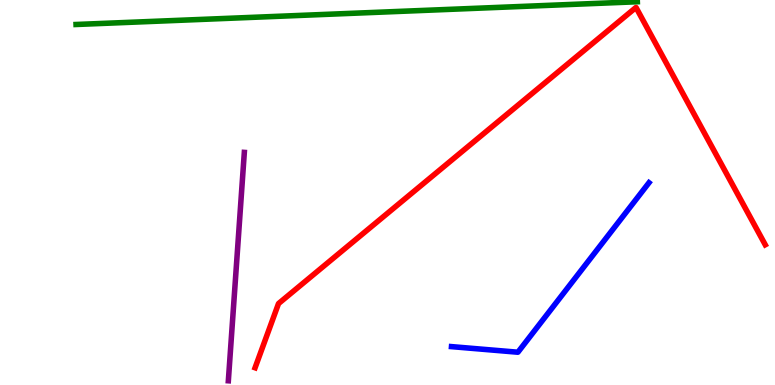[{'lines': ['blue', 'red'], 'intersections': []}, {'lines': ['green', 'red'], 'intersections': []}, {'lines': ['purple', 'red'], 'intersections': []}, {'lines': ['blue', 'green'], 'intersections': []}, {'lines': ['blue', 'purple'], 'intersections': []}, {'lines': ['green', 'purple'], 'intersections': []}]